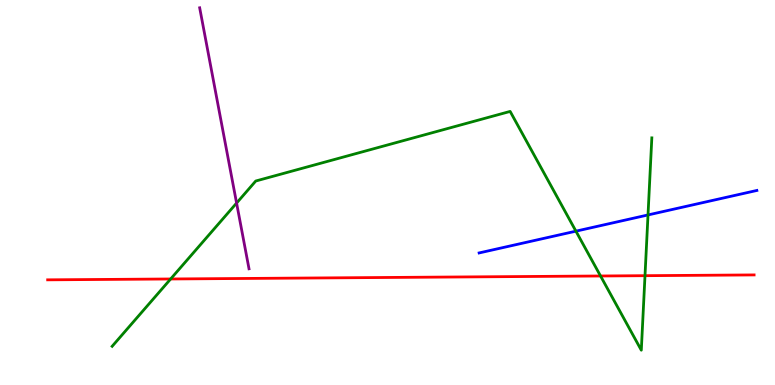[{'lines': ['blue', 'red'], 'intersections': []}, {'lines': ['green', 'red'], 'intersections': [{'x': 2.2, 'y': 2.75}, {'x': 7.75, 'y': 2.83}, {'x': 8.32, 'y': 2.84}]}, {'lines': ['purple', 'red'], 'intersections': []}, {'lines': ['blue', 'green'], 'intersections': [{'x': 7.43, 'y': 4.0}, {'x': 8.36, 'y': 4.42}]}, {'lines': ['blue', 'purple'], 'intersections': []}, {'lines': ['green', 'purple'], 'intersections': [{'x': 3.05, 'y': 4.73}]}]